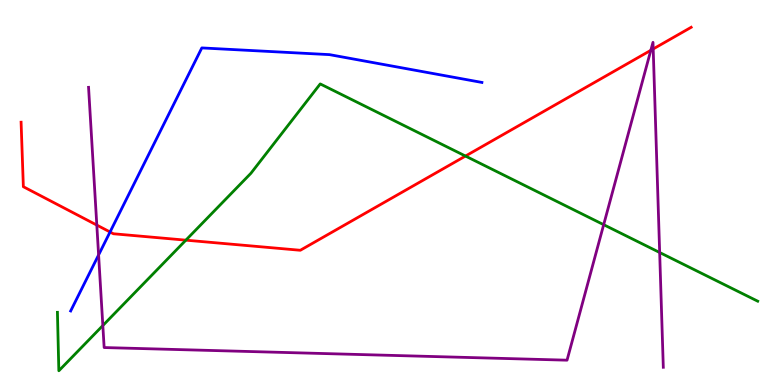[{'lines': ['blue', 'red'], 'intersections': [{'x': 1.42, 'y': 3.97}]}, {'lines': ['green', 'red'], 'intersections': [{'x': 2.4, 'y': 3.76}, {'x': 6.01, 'y': 5.95}]}, {'lines': ['purple', 'red'], 'intersections': [{'x': 1.25, 'y': 4.15}, {'x': 8.4, 'y': 8.69}, {'x': 8.43, 'y': 8.73}]}, {'lines': ['blue', 'green'], 'intersections': []}, {'lines': ['blue', 'purple'], 'intersections': [{'x': 1.27, 'y': 3.38}]}, {'lines': ['green', 'purple'], 'intersections': [{'x': 1.33, 'y': 1.54}, {'x': 7.79, 'y': 4.16}, {'x': 8.51, 'y': 3.44}]}]